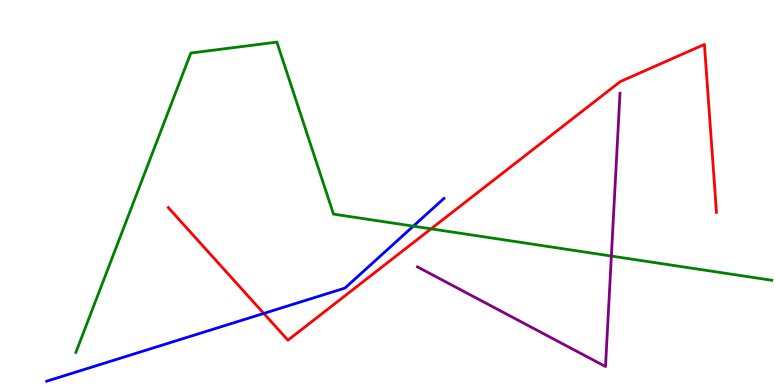[{'lines': ['blue', 'red'], 'intersections': [{'x': 3.4, 'y': 1.86}]}, {'lines': ['green', 'red'], 'intersections': [{'x': 5.56, 'y': 4.06}]}, {'lines': ['purple', 'red'], 'intersections': []}, {'lines': ['blue', 'green'], 'intersections': [{'x': 5.33, 'y': 4.13}]}, {'lines': ['blue', 'purple'], 'intersections': []}, {'lines': ['green', 'purple'], 'intersections': [{'x': 7.89, 'y': 3.35}]}]